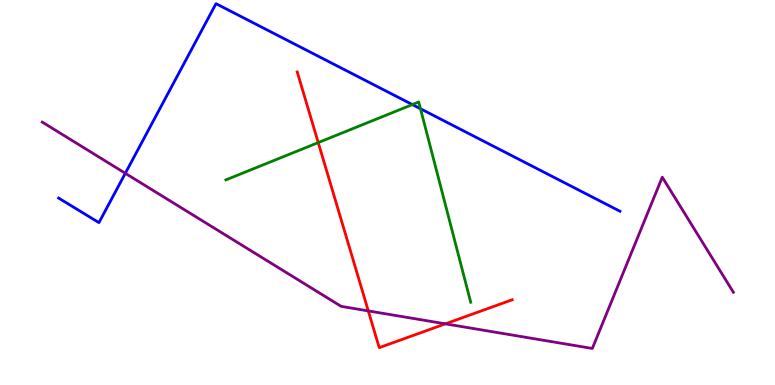[{'lines': ['blue', 'red'], 'intersections': []}, {'lines': ['green', 'red'], 'intersections': [{'x': 4.11, 'y': 6.3}]}, {'lines': ['purple', 'red'], 'intersections': [{'x': 4.75, 'y': 1.92}, {'x': 5.75, 'y': 1.59}]}, {'lines': ['blue', 'green'], 'intersections': [{'x': 5.32, 'y': 7.28}, {'x': 5.43, 'y': 7.18}]}, {'lines': ['blue', 'purple'], 'intersections': [{'x': 1.62, 'y': 5.5}]}, {'lines': ['green', 'purple'], 'intersections': []}]